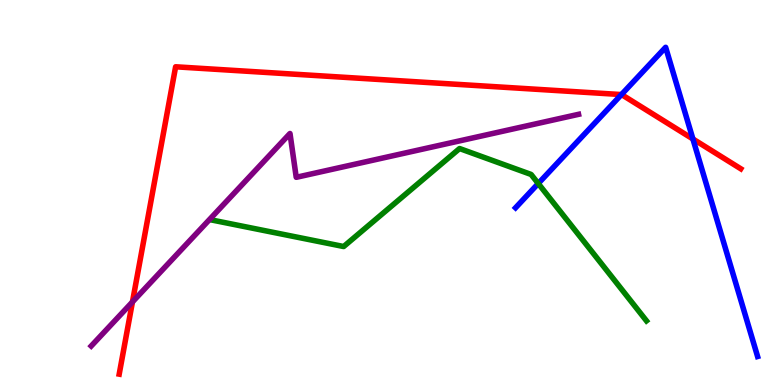[{'lines': ['blue', 'red'], 'intersections': [{'x': 8.02, 'y': 7.54}, {'x': 8.94, 'y': 6.39}]}, {'lines': ['green', 'red'], 'intersections': []}, {'lines': ['purple', 'red'], 'intersections': [{'x': 1.71, 'y': 2.16}]}, {'lines': ['blue', 'green'], 'intersections': [{'x': 6.95, 'y': 5.23}]}, {'lines': ['blue', 'purple'], 'intersections': []}, {'lines': ['green', 'purple'], 'intersections': []}]